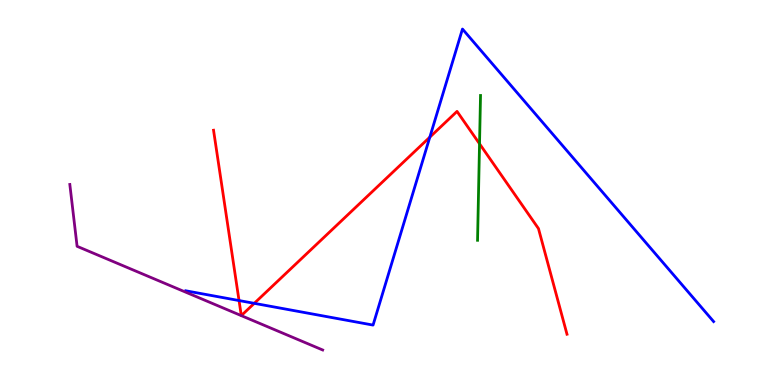[{'lines': ['blue', 'red'], 'intersections': [{'x': 3.08, 'y': 2.19}, {'x': 3.28, 'y': 2.12}, {'x': 5.55, 'y': 6.44}]}, {'lines': ['green', 'red'], 'intersections': [{'x': 6.19, 'y': 6.27}]}, {'lines': ['purple', 'red'], 'intersections': []}, {'lines': ['blue', 'green'], 'intersections': []}, {'lines': ['blue', 'purple'], 'intersections': []}, {'lines': ['green', 'purple'], 'intersections': []}]